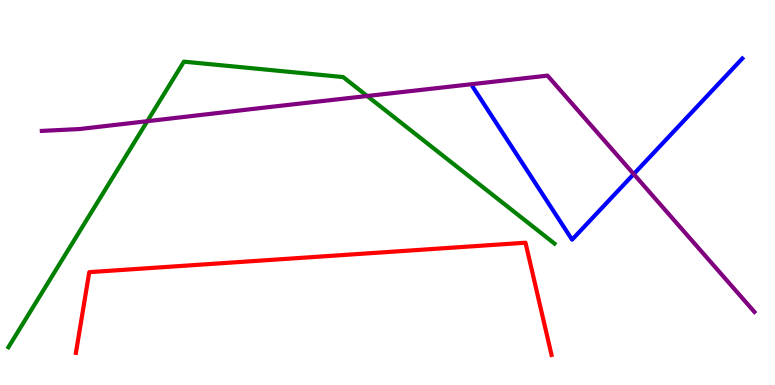[{'lines': ['blue', 'red'], 'intersections': []}, {'lines': ['green', 'red'], 'intersections': []}, {'lines': ['purple', 'red'], 'intersections': []}, {'lines': ['blue', 'green'], 'intersections': []}, {'lines': ['blue', 'purple'], 'intersections': [{'x': 8.18, 'y': 5.48}]}, {'lines': ['green', 'purple'], 'intersections': [{'x': 1.9, 'y': 6.85}, {'x': 4.74, 'y': 7.51}]}]